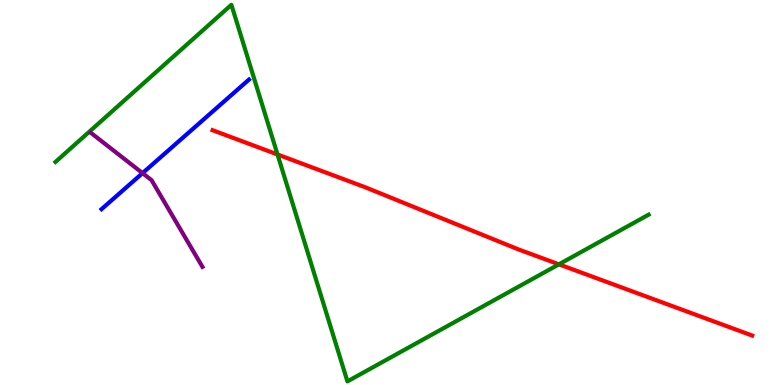[{'lines': ['blue', 'red'], 'intersections': []}, {'lines': ['green', 'red'], 'intersections': [{'x': 3.58, 'y': 5.99}, {'x': 7.21, 'y': 3.13}]}, {'lines': ['purple', 'red'], 'intersections': []}, {'lines': ['blue', 'green'], 'intersections': []}, {'lines': ['blue', 'purple'], 'intersections': [{'x': 1.84, 'y': 5.5}]}, {'lines': ['green', 'purple'], 'intersections': []}]